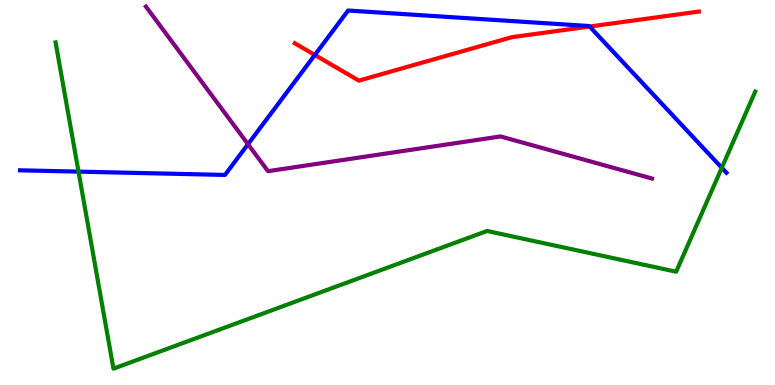[{'lines': ['blue', 'red'], 'intersections': [{'x': 4.06, 'y': 8.57}, {'x': 7.61, 'y': 9.31}]}, {'lines': ['green', 'red'], 'intersections': []}, {'lines': ['purple', 'red'], 'intersections': []}, {'lines': ['blue', 'green'], 'intersections': [{'x': 1.01, 'y': 5.54}, {'x': 9.31, 'y': 5.64}]}, {'lines': ['blue', 'purple'], 'intersections': [{'x': 3.2, 'y': 6.25}]}, {'lines': ['green', 'purple'], 'intersections': []}]